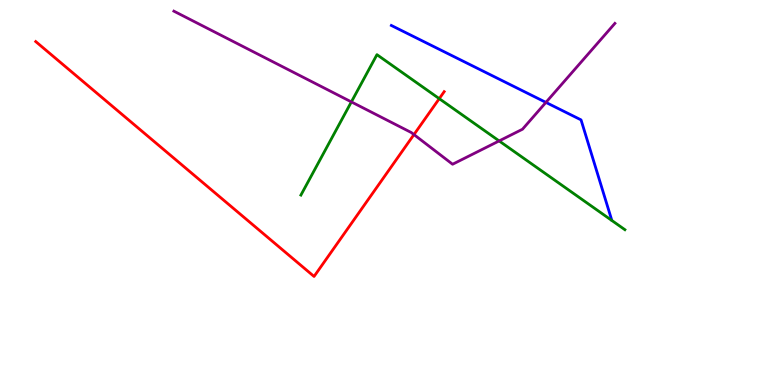[{'lines': ['blue', 'red'], 'intersections': []}, {'lines': ['green', 'red'], 'intersections': [{'x': 5.67, 'y': 7.44}]}, {'lines': ['purple', 'red'], 'intersections': [{'x': 5.34, 'y': 6.5}]}, {'lines': ['blue', 'green'], 'intersections': []}, {'lines': ['blue', 'purple'], 'intersections': [{'x': 7.04, 'y': 7.34}]}, {'lines': ['green', 'purple'], 'intersections': [{'x': 4.53, 'y': 7.35}, {'x': 6.44, 'y': 6.34}]}]